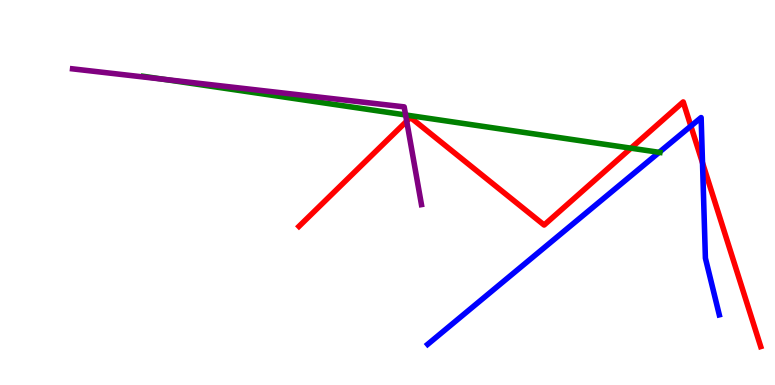[{'lines': ['blue', 'red'], 'intersections': [{'x': 8.91, 'y': 6.73}, {'x': 9.06, 'y': 5.77}]}, {'lines': ['green', 'red'], 'intersections': [{'x': 8.14, 'y': 6.15}]}, {'lines': ['purple', 'red'], 'intersections': [{'x': 5.25, 'y': 6.85}]}, {'lines': ['blue', 'green'], 'intersections': [{'x': 8.51, 'y': 6.04}]}, {'lines': ['blue', 'purple'], 'intersections': []}, {'lines': ['green', 'purple'], 'intersections': [{'x': 2.11, 'y': 7.94}, {'x': 5.23, 'y': 7.01}]}]